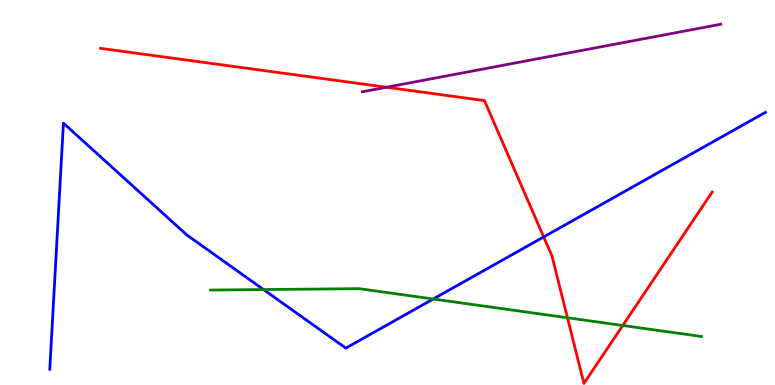[{'lines': ['blue', 'red'], 'intersections': [{'x': 7.02, 'y': 3.85}]}, {'lines': ['green', 'red'], 'intersections': [{'x': 7.32, 'y': 1.75}, {'x': 8.04, 'y': 1.55}]}, {'lines': ['purple', 'red'], 'intersections': [{'x': 4.99, 'y': 7.73}]}, {'lines': ['blue', 'green'], 'intersections': [{'x': 3.4, 'y': 2.48}, {'x': 5.59, 'y': 2.23}]}, {'lines': ['blue', 'purple'], 'intersections': []}, {'lines': ['green', 'purple'], 'intersections': []}]